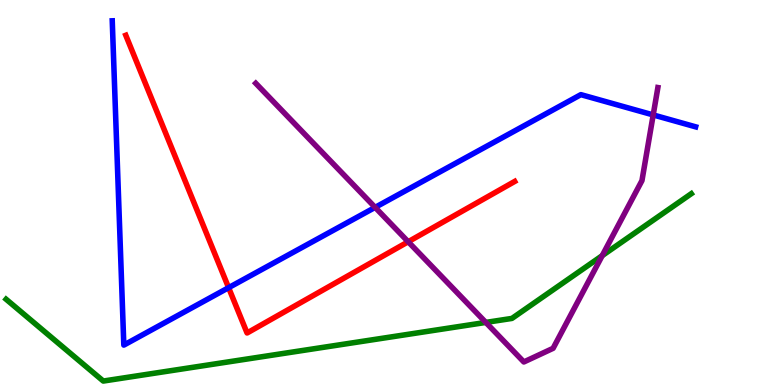[{'lines': ['blue', 'red'], 'intersections': [{'x': 2.95, 'y': 2.53}]}, {'lines': ['green', 'red'], 'intersections': []}, {'lines': ['purple', 'red'], 'intersections': [{'x': 5.27, 'y': 3.72}]}, {'lines': ['blue', 'green'], 'intersections': []}, {'lines': ['blue', 'purple'], 'intersections': [{'x': 4.84, 'y': 4.61}, {'x': 8.43, 'y': 7.01}]}, {'lines': ['green', 'purple'], 'intersections': [{'x': 6.27, 'y': 1.63}, {'x': 7.77, 'y': 3.36}]}]